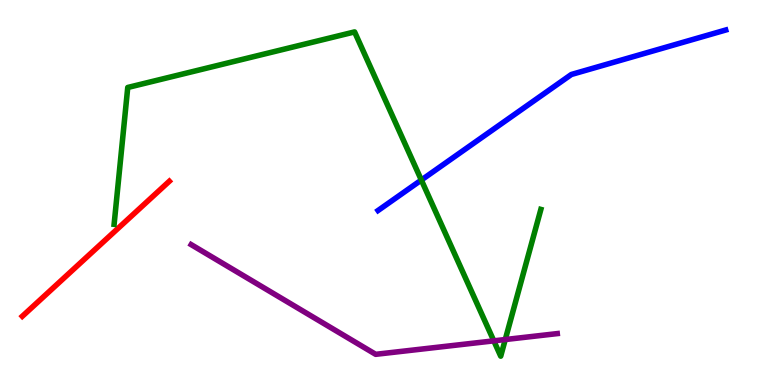[{'lines': ['blue', 'red'], 'intersections': []}, {'lines': ['green', 'red'], 'intersections': []}, {'lines': ['purple', 'red'], 'intersections': []}, {'lines': ['blue', 'green'], 'intersections': [{'x': 5.44, 'y': 5.32}]}, {'lines': ['blue', 'purple'], 'intersections': []}, {'lines': ['green', 'purple'], 'intersections': [{'x': 6.37, 'y': 1.15}, {'x': 6.52, 'y': 1.18}]}]